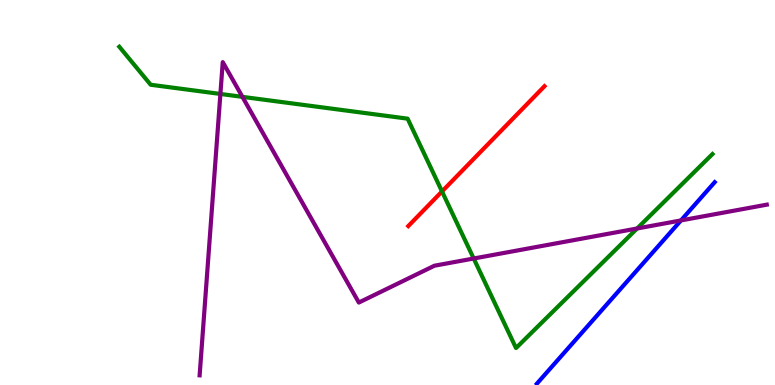[{'lines': ['blue', 'red'], 'intersections': []}, {'lines': ['green', 'red'], 'intersections': [{'x': 5.7, 'y': 5.03}]}, {'lines': ['purple', 'red'], 'intersections': []}, {'lines': ['blue', 'green'], 'intersections': []}, {'lines': ['blue', 'purple'], 'intersections': [{'x': 8.79, 'y': 4.27}]}, {'lines': ['green', 'purple'], 'intersections': [{'x': 2.84, 'y': 7.56}, {'x': 3.13, 'y': 7.48}, {'x': 6.11, 'y': 3.29}, {'x': 8.22, 'y': 4.07}]}]